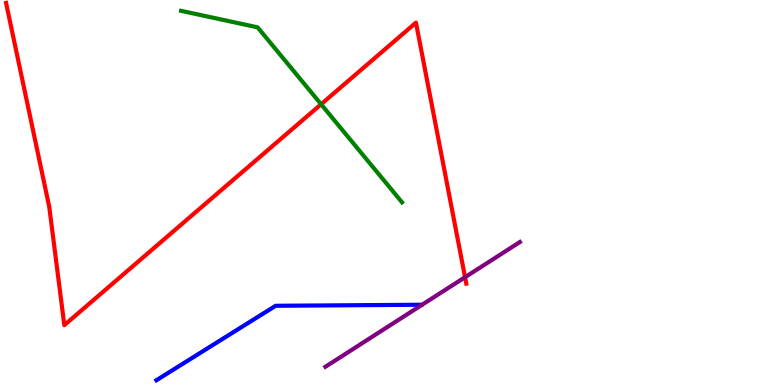[{'lines': ['blue', 'red'], 'intersections': []}, {'lines': ['green', 'red'], 'intersections': [{'x': 4.14, 'y': 7.29}]}, {'lines': ['purple', 'red'], 'intersections': [{'x': 6.0, 'y': 2.8}]}, {'lines': ['blue', 'green'], 'intersections': []}, {'lines': ['blue', 'purple'], 'intersections': []}, {'lines': ['green', 'purple'], 'intersections': []}]